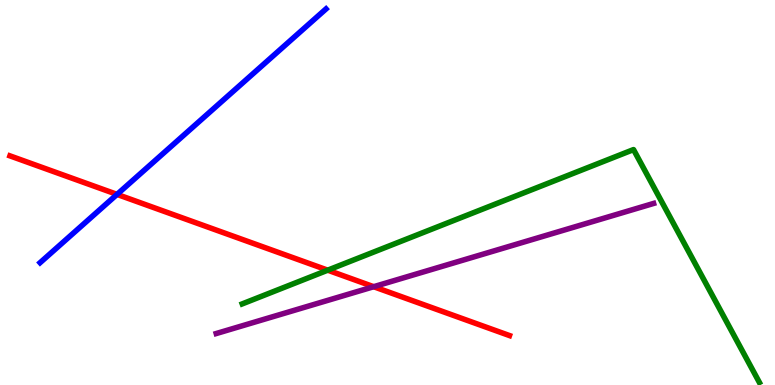[{'lines': ['blue', 'red'], 'intersections': [{'x': 1.51, 'y': 4.95}]}, {'lines': ['green', 'red'], 'intersections': [{'x': 4.23, 'y': 2.98}]}, {'lines': ['purple', 'red'], 'intersections': [{'x': 4.82, 'y': 2.55}]}, {'lines': ['blue', 'green'], 'intersections': []}, {'lines': ['blue', 'purple'], 'intersections': []}, {'lines': ['green', 'purple'], 'intersections': []}]